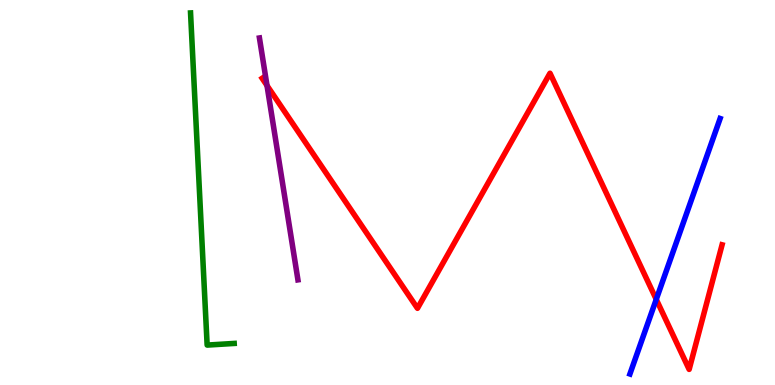[{'lines': ['blue', 'red'], 'intersections': [{'x': 8.47, 'y': 2.22}]}, {'lines': ['green', 'red'], 'intersections': []}, {'lines': ['purple', 'red'], 'intersections': [{'x': 3.45, 'y': 7.78}]}, {'lines': ['blue', 'green'], 'intersections': []}, {'lines': ['blue', 'purple'], 'intersections': []}, {'lines': ['green', 'purple'], 'intersections': []}]